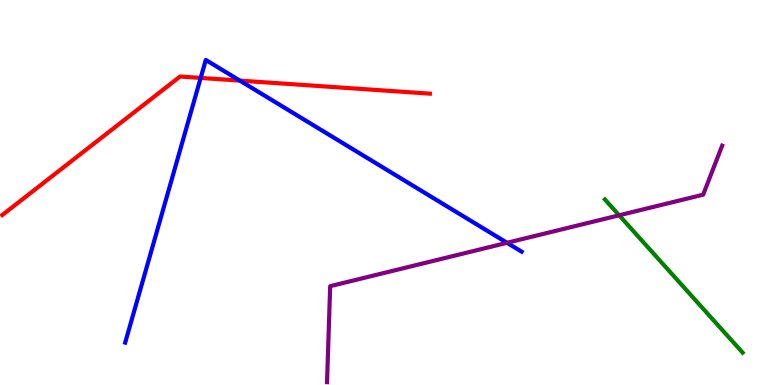[{'lines': ['blue', 'red'], 'intersections': [{'x': 2.59, 'y': 7.98}, {'x': 3.09, 'y': 7.91}]}, {'lines': ['green', 'red'], 'intersections': []}, {'lines': ['purple', 'red'], 'intersections': []}, {'lines': ['blue', 'green'], 'intersections': []}, {'lines': ['blue', 'purple'], 'intersections': [{'x': 6.54, 'y': 3.69}]}, {'lines': ['green', 'purple'], 'intersections': [{'x': 7.99, 'y': 4.41}]}]